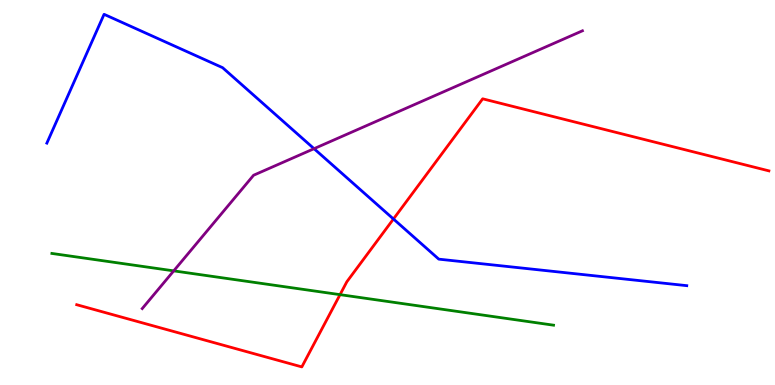[{'lines': ['blue', 'red'], 'intersections': [{'x': 5.08, 'y': 4.31}]}, {'lines': ['green', 'red'], 'intersections': [{'x': 4.39, 'y': 2.35}]}, {'lines': ['purple', 'red'], 'intersections': []}, {'lines': ['blue', 'green'], 'intersections': []}, {'lines': ['blue', 'purple'], 'intersections': [{'x': 4.05, 'y': 6.14}]}, {'lines': ['green', 'purple'], 'intersections': [{'x': 2.24, 'y': 2.96}]}]